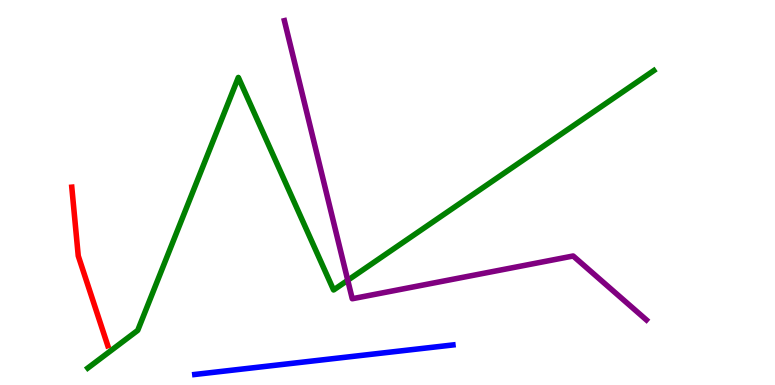[{'lines': ['blue', 'red'], 'intersections': []}, {'lines': ['green', 'red'], 'intersections': []}, {'lines': ['purple', 'red'], 'intersections': []}, {'lines': ['blue', 'green'], 'intersections': []}, {'lines': ['blue', 'purple'], 'intersections': []}, {'lines': ['green', 'purple'], 'intersections': [{'x': 4.49, 'y': 2.72}]}]